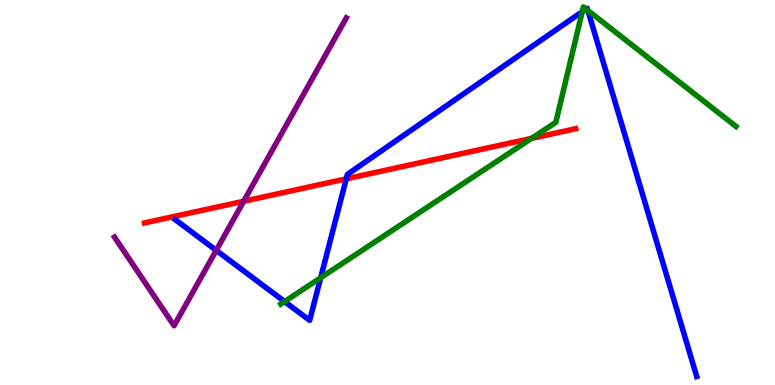[{'lines': ['blue', 'red'], 'intersections': [{'x': 4.47, 'y': 5.35}]}, {'lines': ['green', 'red'], 'intersections': [{'x': 6.86, 'y': 6.41}]}, {'lines': ['purple', 'red'], 'intersections': [{'x': 3.14, 'y': 4.77}]}, {'lines': ['blue', 'green'], 'intersections': [{'x': 3.67, 'y': 2.17}, {'x': 4.14, 'y': 2.79}, {'x': 7.51, 'y': 9.7}, {'x': 7.56, 'y': 9.77}, {'x': 7.59, 'y': 9.73}]}, {'lines': ['blue', 'purple'], 'intersections': [{'x': 2.79, 'y': 3.5}]}, {'lines': ['green', 'purple'], 'intersections': []}]